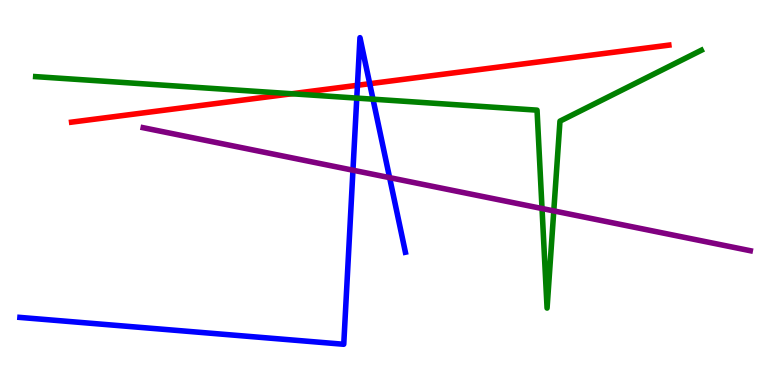[{'lines': ['blue', 'red'], 'intersections': [{'x': 4.61, 'y': 7.78}, {'x': 4.77, 'y': 7.83}]}, {'lines': ['green', 'red'], 'intersections': [{'x': 3.77, 'y': 7.56}]}, {'lines': ['purple', 'red'], 'intersections': []}, {'lines': ['blue', 'green'], 'intersections': [{'x': 4.6, 'y': 7.45}, {'x': 4.81, 'y': 7.42}]}, {'lines': ['blue', 'purple'], 'intersections': [{'x': 4.55, 'y': 5.58}, {'x': 5.03, 'y': 5.39}]}, {'lines': ['green', 'purple'], 'intersections': [{'x': 6.99, 'y': 4.58}, {'x': 7.15, 'y': 4.52}]}]